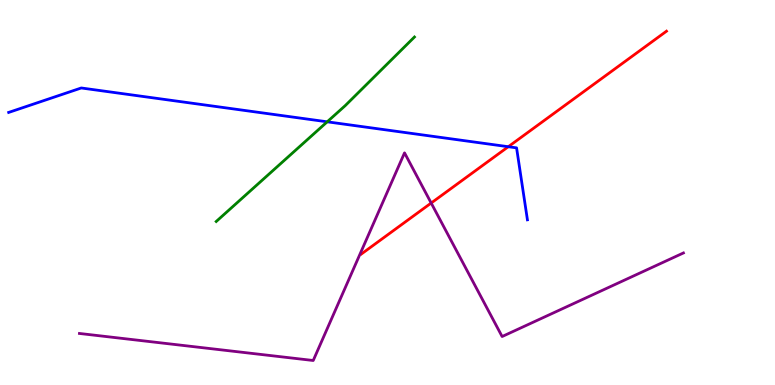[{'lines': ['blue', 'red'], 'intersections': [{'x': 6.56, 'y': 6.19}]}, {'lines': ['green', 'red'], 'intersections': []}, {'lines': ['purple', 'red'], 'intersections': [{'x': 5.56, 'y': 4.73}]}, {'lines': ['blue', 'green'], 'intersections': [{'x': 4.22, 'y': 6.84}]}, {'lines': ['blue', 'purple'], 'intersections': []}, {'lines': ['green', 'purple'], 'intersections': []}]